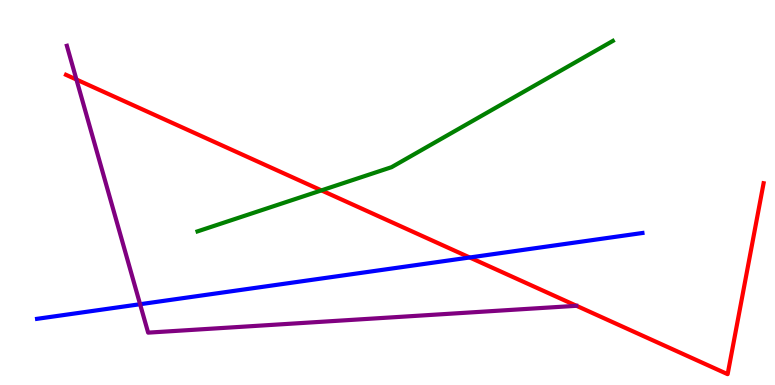[{'lines': ['blue', 'red'], 'intersections': [{'x': 6.06, 'y': 3.31}]}, {'lines': ['green', 'red'], 'intersections': [{'x': 4.15, 'y': 5.05}]}, {'lines': ['purple', 'red'], 'intersections': [{'x': 0.986, 'y': 7.93}]}, {'lines': ['blue', 'green'], 'intersections': []}, {'lines': ['blue', 'purple'], 'intersections': [{'x': 1.81, 'y': 2.1}]}, {'lines': ['green', 'purple'], 'intersections': []}]